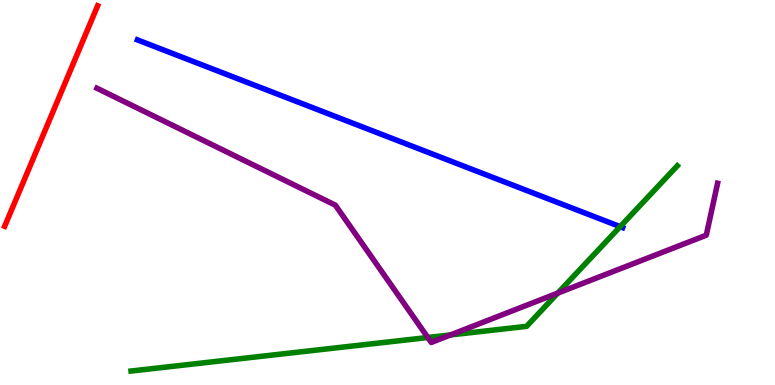[{'lines': ['blue', 'red'], 'intersections': []}, {'lines': ['green', 'red'], 'intersections': []}, {'lines': ['purple', 'red'], 'intersections': []}, {'lines': ['blue', 'green'], 'intersections': [{'x': 8.0, 'y': 4.11}]}, {'lines': ['blue', 'purple'], 'intersections': []}, {'lines': ['green', 'purple'], 'intersections': [{'x': 5.52, 'y': 1.23}, {'x': 5.81, 'y': 1.3}, {'x': 7.2, 'y': 2.39}]}]